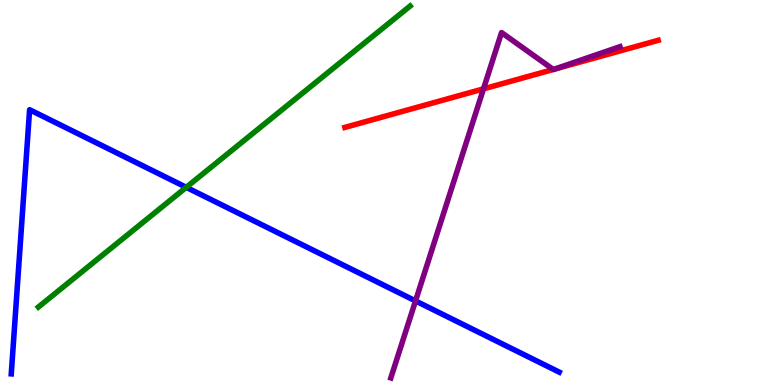[{'lines': ['blue', 'red'], 'intersections': []}, {'lines': ['green', 'red'], 'intersections': []}, {'lines': ['purple', 'red'], 'intersections': [{'x': 6.24, 'y': 7.69}, {'x': 7.14, 'y': 8.2}, {'x': 7.16, 'y': 8.2}]}, {'lines': ['blue', 'green'], 'intersections': [{'x': 2.4, 'y': 5.13}]}, {'lines': ['blue', 'purple'], 'intersections': [{'x': 5.36, 'y': 2.18}]}, {'lines': ['green', 'purple'], 'intersections': []}]